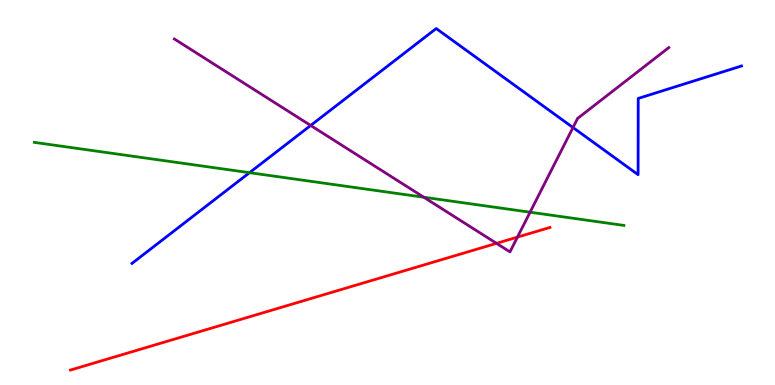[{'lines': ['blue', 'red'], 'intersections': []}, {'lines': ['green', 'red'], 'intersections': []}, {'lines': ['purple', 'red'], 'intersections': [{'x': 6.41, 'y': 3.68}, {'x': 6.68, 'y': 3.84}]}, {'lines': ['blue', 'green'], 'intersections': [{'x': 3.22, 'y': 5.51}]}, {'lines': ['blue', 'purple'], 'intersections': [{'x': 4.01, 'y': 6.74}, {'x': 7.39, 'y': 6.69}]}, {'lines': ['green', 'purple'], 'intersections': [{'x': 5.47, 'y': 4.88}, {'x': 6.84, 'y': 4.49}]}]